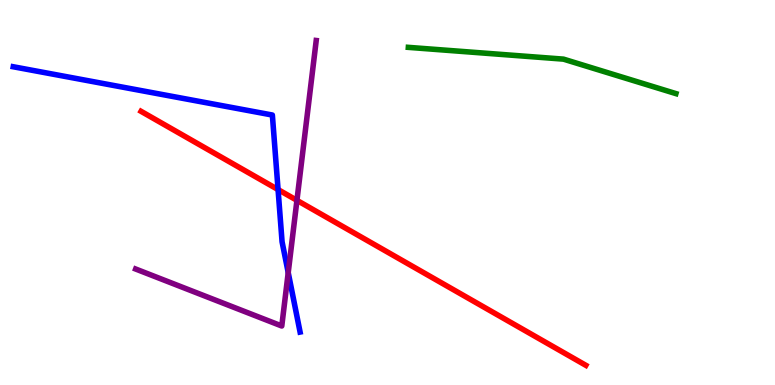[{'lines': ['blue', 'red'], 'intersections': [{'x': 3.59, 'y': 5.08}]}, {'lines': ['green', 'red'], 'intersections': []}, {'lines': ['purple', 'red'], 'intersections': [{'x': 3.83, 'y': 4.8}]}, {'lines': ['blue', 'green'], 'intersections': []}, {'lines': ['blue', 'purple'], 'intersections': [{'x': 3.72, 'y': 2.92}]}, {'lines': ['green', 'purple'], 'intersections': []}]